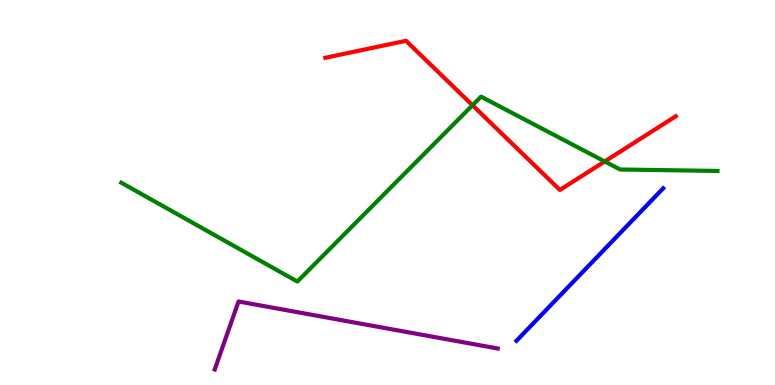[{'lines': ['blue', 'red'], 'intersections': []}, {'lines': ['green', 'red'], 'intersections': [{'x': 6.1, 'y': 7.27}, {'x': 7.8, 'y': 5.81}]}, {'lines': ['purple', 'red'], 'intersections': []}, {'lines': ['blue', 'green'], 'intersections': []}, {'lines': ['blue', 'purple'], 'intersections': []}, {'lines': ['green', 'purple'], 'intersections': []}]